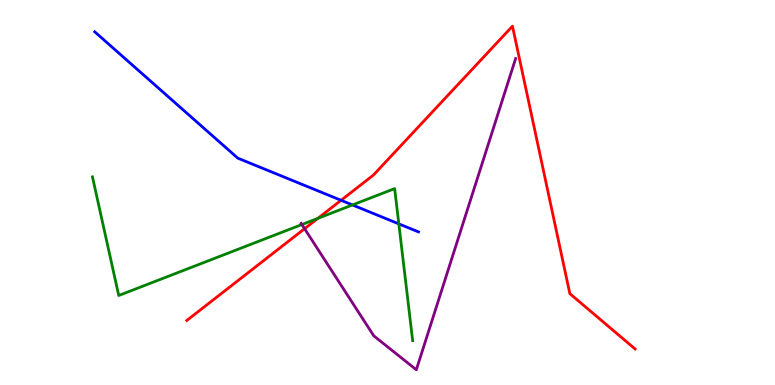[{'lines': ['blue', 'red'], 'intersections': [{'x': 4.4, 'y': 4.8}]}, {'lines': ['green', 'red'], 'intersections': [{'x': 4.1, 'y': 4.33}]}, {'lines': ['purple', 'red'], 'intersections': [{'x': 3.93, 'y': 4.06}]}, {'lines': ['blue', 'green'], 'intersections': [{'x': 4.55, 'y': 4.68}, {'x': 5.15, 'y': 4.19}]}, {'lines': ['blue', 'purple'], 'intersections': []}, {'lines': ['green', 'purple'], 'intersections': [{'x': 3.9, 'y': 4.17}]}]